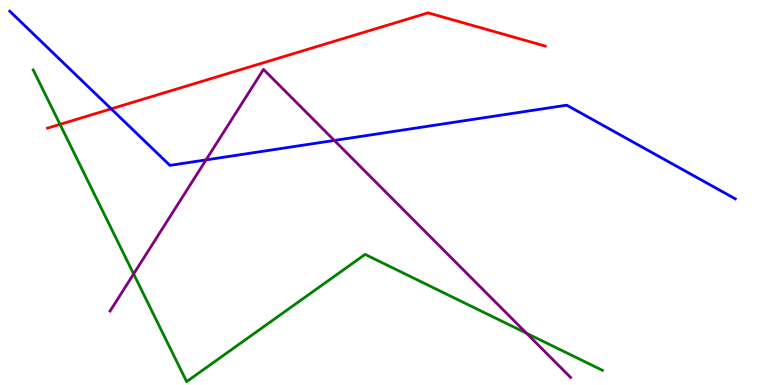[{'lines': ['blue', 'red'], 'intersections': [{'x': 1.43, 'y': 7.17}]}, {'lines': ['green', 'red'], 'intersections': [{'x': 0.774, 'y': 6.77}]}, {'lines': ['purple', 'red'], 'intersections': []}, {'lines': ['blue', 'green'], 'intersections': []}, {'lines': ['blue', 'purple'], 'intersections': [{'x': 2.66, 'y': 5.85}, {'x': 4.31, 'y': 6.35}]}, {'lines': ['green', 'purple'], 'intersections': [{'x': 1.72, 'y': 2.88}, {'x': 6.79, 'y': 1.34}]}]